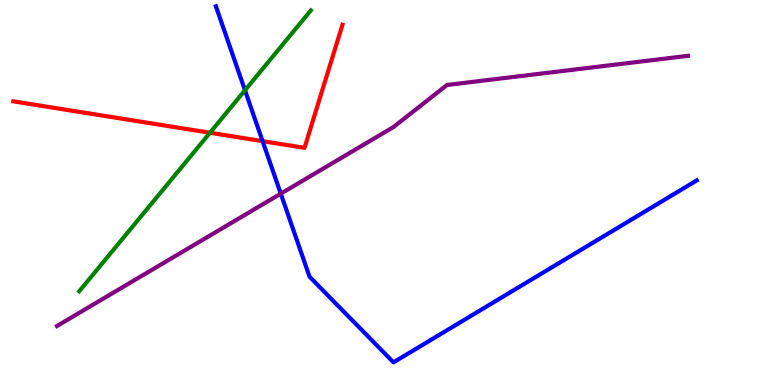[{'lines': ['blue', 'red'], 'intersections': [{'x': 3.39, 'y': 6.33}]}, {'lines': ['green', 'red'], 'intersections': [{'x': 2.71, 'y': 6.55}]}, {'lines': ['purple', 'red'], 'intersections': []}, {'lines': ['blue', 'green'], 'intersections': [{'x': 3.16, 'y': 7.65}]}, {'lines': ['blue', 'purple'], 'intersections': [{'x': 3.62, 'y': 4.97}]}, {'lines': ['green', 'purple'], 'intersections': []}]